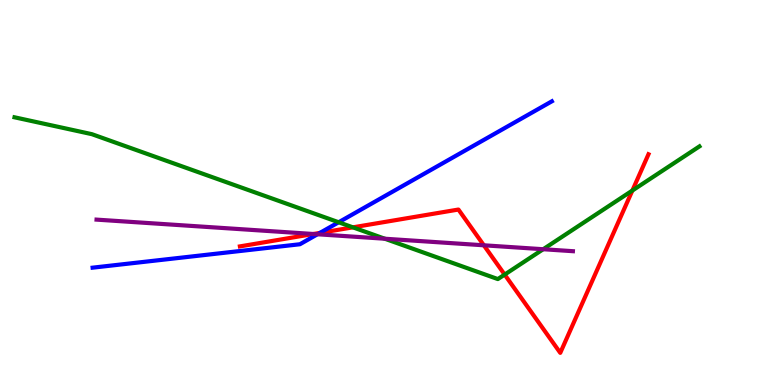[{'lines': ['blue', 'red'], 'intersections': [{'x': 4.13, 'y': 3.95}]}, {'lines': ['green', 'red'], 'intersections': [{'x': 4.55, 'y': 4.1}, {'x': 6.51, 'y': 2.87}, {'x': 8.16, 'y': 5.05}]}, {'lines': ['purple', 'red'], 'intersections': [{'x': 4.04, 'y': 3.92}, {'x': 6.24, 'y': 3.63}]}, {'lines': ['blue', 'green'], 'intersections': [{'x': 4.37, 'y': 4.23}]}, {'lines': ['blue', 'purple'], 'intersections': [{'x': 4.1, 'y': 3.92}]}, {'lines': ['green', 'purple'], 'intersections': [{'x': 4.97, 'y': 3.8}, {'x': 7.01, 'y': 3.53}]}]